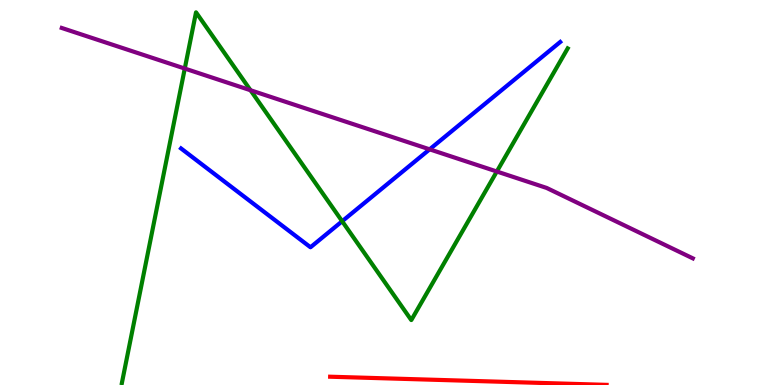[{'lines': ['blue', 'red'], 'intersections': []}, {'lines': ['green', 'red'], 'intersections': []}, {'lines': ['purple', 'red'], 'intersections': []}, {'lines': ['blue', 'green'], 'intersections': [{'x': 4.41, 'y': 4.25}]}, {'lines': ['blue', 'purple'], 'intersections': [{'x': 5.54, 'y': 6.12}]}, {'lines': ['green', 'purple'], 'intersections': [{'x': 2.38, 'y': 8.22}, {'x': 3.23, 'y': 7.66}, {'x': 6.41, 'y': 5.55}]}]